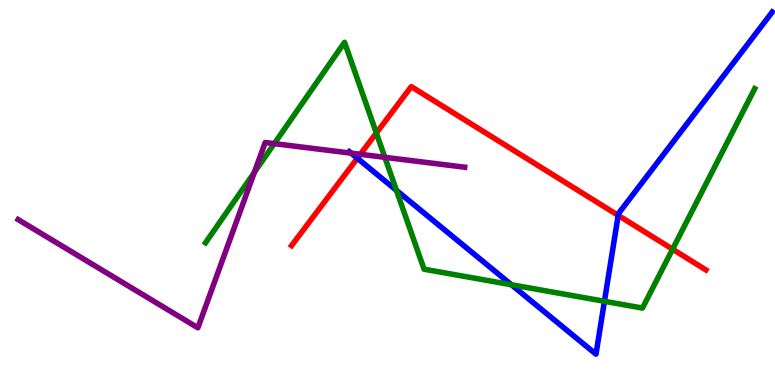[{'lines': ['blue', 'red'], 'intersections': [{'x': 4.61, 'y': 5.89}, {'x': 7.98, 'y': 4.41}]}, {'lines': ['green', 'red'], 'intersections': [{'x': 4.86, 'y': 6.54}, {'x': 8.68, 'y': 3.53}]}, {'lines': ['purple', 'red'], 'intersections': [{'x': 4.65, 'y': 5.99}]}, {'lines': ['blue', 'green'], 'intersections': [{'x': 5.12, 'y': 5.06}, {'x': 6.6, 'y': 2.6}, {'x': 7.8, 'y': 2.17}]}, {'lines': ['blue', 'purple'], 'intersections': [{'x': 4.53, 'y': 6.02}]}, {'lines': ['green', 'purple'], 'intersections': [{'x': 3.28, 'y': 5.52}, {'x': 3.54, 'y': 6.27}, {'x': 4.97, 'y': 5.91}]}]